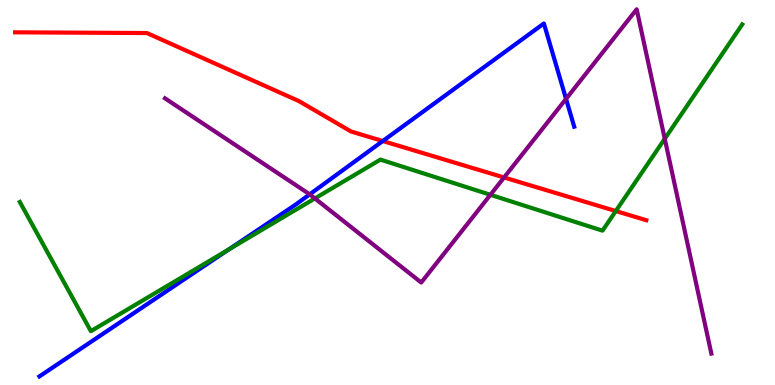[{'lines': ['blue', 'red'], 'intersections': [{'x': 4.94, 'y': 6.34}]}, {'lines': ['green', 'red'], 'intersections': [{'x': 7.95, 'y': 4.52}]}, {'lines': ['purple', 'red'], 'intersections': [{'x': 6.5, 'y': 5.39}]}, {'lines': ['blue', 'green'], 'intersections': [{'x': 2.95, 'y': 3.52}]}, {'lines': ['blue', 'purple'], 'intersections': [{'x': 4.0, 'y': 4.95}, {'x': 7.3, 'y': 7.43}]}, {'lines': ['green', 'purple'], 'intersections': [{'x': 4.06, 'y': 4.85}, {'x': 6.33, 'y': 4.94}, {'x': 8.58, 'y': 6.4}]}]